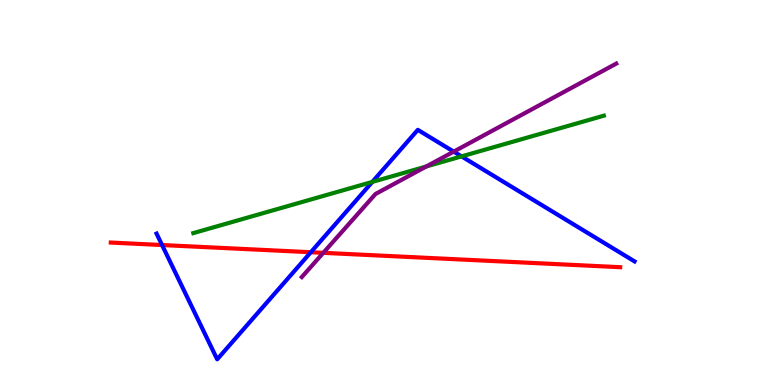[{'lines': ['blue', 'red'], 'intersections': [{'x': 2.09, 'y': 3.64}, {'x': 4.01, 'y': 3.45}]}, {'lines': ['green', 'red'], 'intersections': []}, {'lines': ['purple', 'red'], 'intersections': [{'x': 4.17, 'y': 3.43}]}, {'lines': ['blue', 'green'], 'intersections': [{'x': 4.8, 'y': 5.27}, {'x': 5.96, 'y': 5.94}]}, {'lines': ['blue', 'purple'], 'intersections': [{'x': 5.85, 'y': 6.06}]}, {'lines': ['green', 'purple'], 'intersections': [{'x': 5.5, 'y': 5.68}]}]